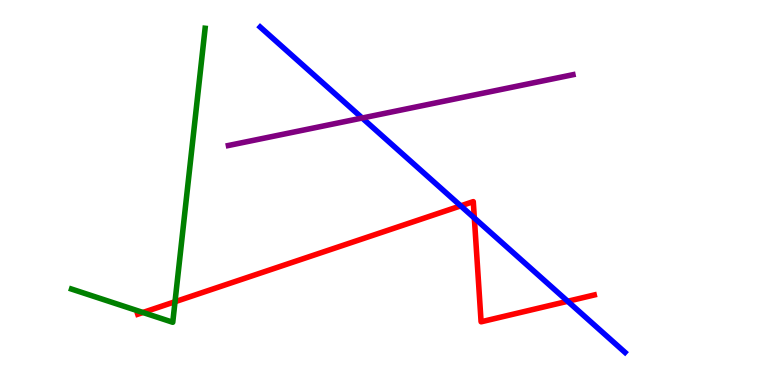[{'lines': ['blue', 'red'], 'intersections': [{'x': 5.94, 'y': 4.65}, {'x': 6.12, 'y': 4.34}, {'x': 7.33, 'y': 2.17}]}, {'lines': ['green', 'red'], 'intersections': [{'x': 1.84, 'y': 1.88}, {'x': 2.26, 'y': 2.16}]}, {'lines': ['purple', 'red'], 'intersections': []}, {'lines': ['blue', 'green'], 'intersections': []}, {'lines': ['blue', 'purple'], 'intersections': [{'x': 4.67, 'y': 6.93}]}, {'lines': ['green', 'purple'], 'intersections': []}]